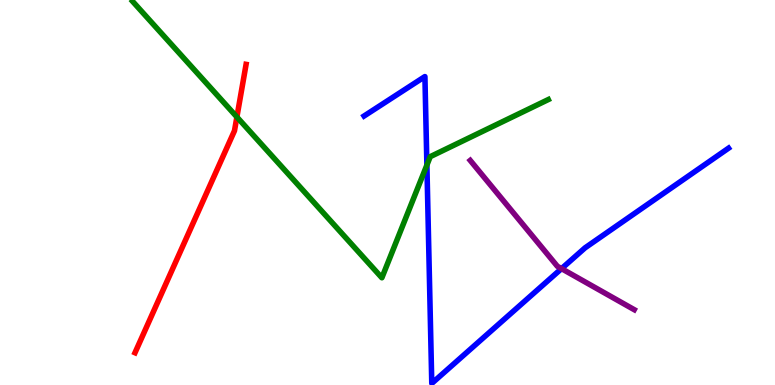[{'lines': ['blue', 'red'], 'intersections': []}, {'lines': ['green', 'red'], 'intersections': [{'x': 3.06, 'y': 6.96}]}, {'lines': ['purple', 'red'], 'intersections': []}, {'lines': ['blue', 'green'], 'intersections': [{'x': 5.51, 'y': 5.71}]}, {'lines': ['blue', 'purple'], 'intersections': [{'x': 7.25, 'y': 3.02}]}, {'lines': ['green', 'purple'], 'intersections': []}]